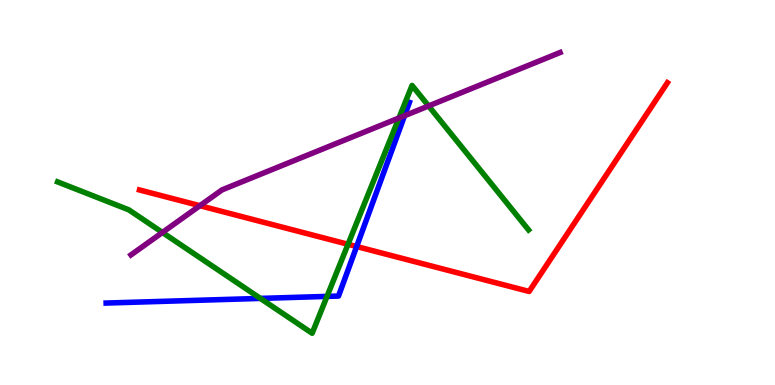[{'lines': ['blue', 'red'], 'intersections': [{'x': 4.6, 'y': 3.6}]}, {'lines': ['green', 'red'], 'intersections': [{'x': 4.49, 'y': 3.66}]}, {'lines': ['purple', 'red'], 'intersections': [{'x': 2.58, 'y': 4.66}]}, {'lines': ['blue', 'green'], 'intersections': [{'x': 3.36, 'y': 2.25}, {'x': 4.22, 'y': 2.3}]}, {'lines': ['blue', 'purple'], 'intersections': [{'x': 5.22, 'y': 6.99}]}, {'lines': ['green', 'purple'], 'intersections': [{'x': 2.1, 'y': 3.96}, {'x': 5.15, 'y': 6.93}, {'x': 5.53, 'y': 7.25}]}]